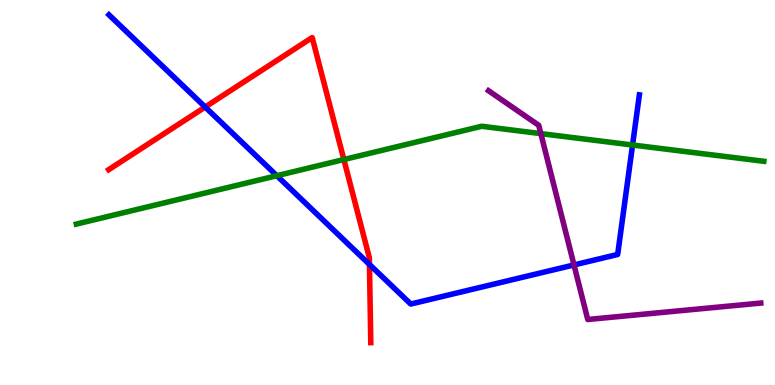[{'lines': ['blue', 'red'], 'intersections': [{'x': 2.65, 'y': 7.22}, {'x': 4.77, 'y': 3.13}]}, {'lines': ['green', 'red'], 'intersections': [{'x': 4.44, 'y': 5.86}]}, {'lines': ['purple', 'red'], 'intersections': []}, {'lines': ['blue', 'green'], 'intersections': [{'x': 3.57, 'y': 5.44}, {'x': 8.16, 'y': 6.23}]}, {'lines': ['blue', 'purple'], 'intersections': [{'x': 7.41, 'y': 3.12}]}, {'lines': ['green', 'purple'], 'intersections': [{'x': 6.98, 'y': 6.53}]}]